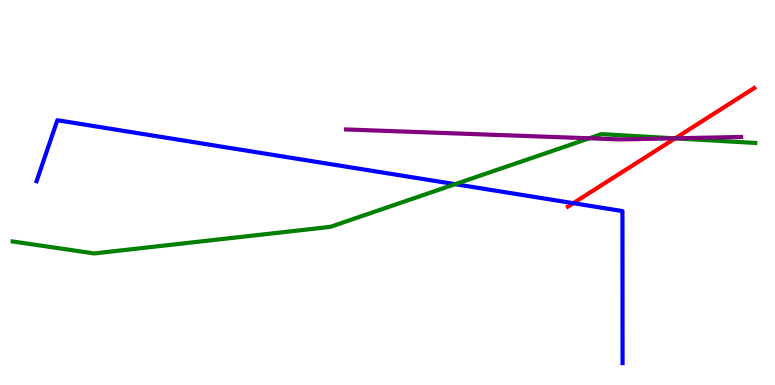[{'lines': ['blue', 'red'], 'intersections': [{'x': 7.4, 'y': 4.72}]}, {'lines': ['green', 'red'], 'intersections': [{'x': 8.71, 'y': 6.41}]}, {'lines': ['purple', 'red'], 'intersections': [{'x': 8.71, 'y': 6.41}]}, {'lines': ['blue', 'green'], 'intersections': [{'x': 5.87, 'y': 5.22}]}, {'lines': ['blue', 'purple'], 'intersections': []}, {'lines': ['green', 'purple'], 'intersections': [{'x': 7.6, 'y': 6.41}, {'x': 8.71, 'y': 6.41}]}]